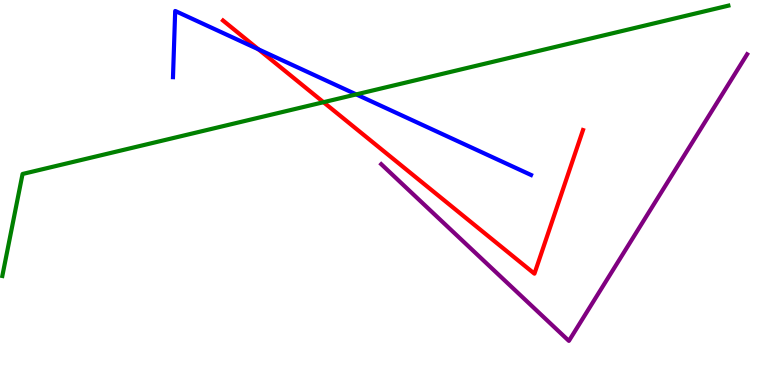[{'lines': ['blue', 'red'], 'intersections': [{'x': 3.33, 'y': 8.72}]}, {'lines': ['green', 'red'], 'intersections': [{'x': 4.17, 'y': 7.35}]}, {'lines': ['purple', 'red'], 'intersections': []}, {'lines': ['blue', 'green'], 'intersections': [{'x': 4.6, 'y': 7.55}]}, {'lines': ['blue', 'purple'], 'intersections': []}, {'lines': ['green', 'purple'], 'intersections': []}]